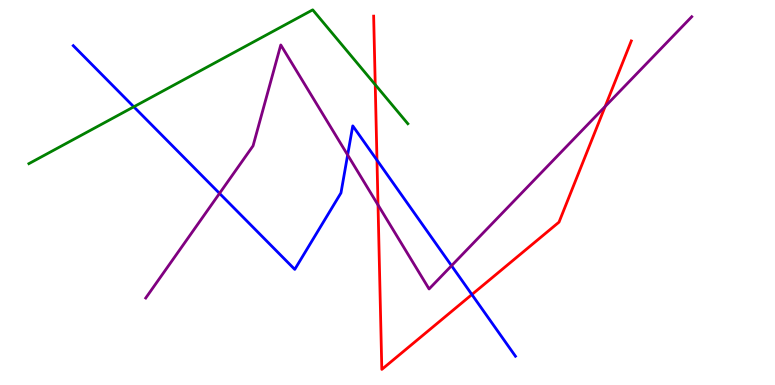[{'lines': ['blue', 'red'], 'intersections': [{'x': 4.86, 'y': 5.84}, {'x': 6.09, 'y': 2.35}]}, {'lines': ['green', 'red'], 'intersections': [{'x': 4.84, 'y': 7.8}]}, {'lines': ['purple', 'red'], 'intersections': [{'x': 4.88, 'y': 4.68}, {'x': 7.81, 'y': 7.23}]}, {'lines': ['blue', 'green'], 'intersections': [{'x': 1.73, 'y': 7.23}]}, {'lines': ['blue', 'purple'], 'intersections': [{'x': 2.83, 'y': 4.98}, {'x': 4.49, 'y': 5.97}, {'x': 5.83, 'y': 3.1}]}, {'lines': ['green', 'purple'], 'intersections': []}]